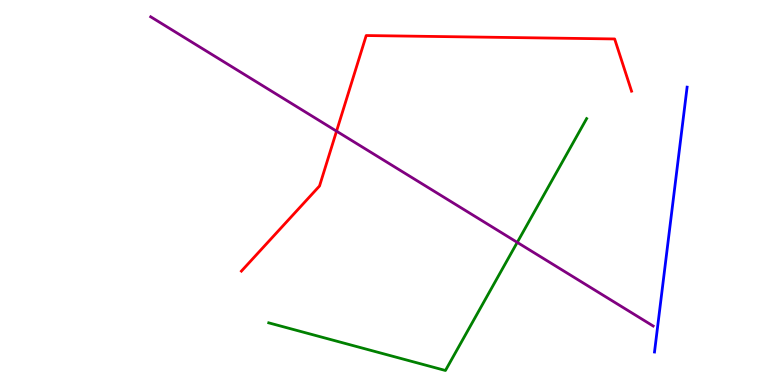[{'lines': ['blue', 'red'], 'intersections': []}, {'lines': ['green', 'red'], 'intersections': []}, {'lines': ['purple', 'red'], 'intersections': [{'x': 4.34, 'y': 6.59}]}, {'lines': ['blue', 'green'], 'intersections': []}, {'lines': ['blue', 'purple'], 'intersections': []}, {'lines': ['green', 'purple'], 'intersections': [{'x': 6.67, 'y': 3.7}]}]